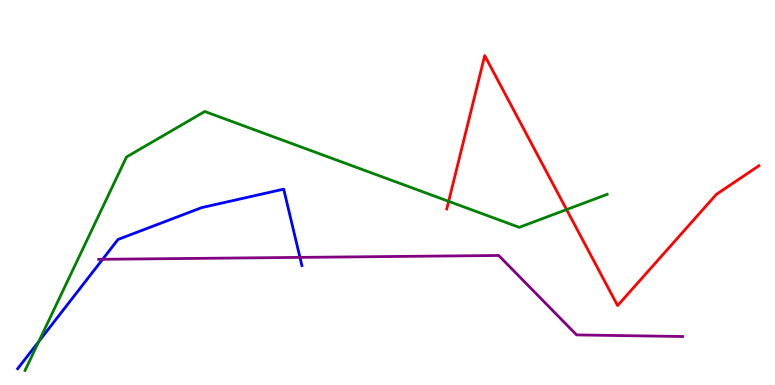[{'lines': ['blue', 'red'], 'intersections': []}, {'lines': ['green', 'red'], 'intersections': [{'x': 5.79, 'y': 4.77}, {'x': 7.31, 'y': 4.56}]}, {'lines': ['purple', 'red'], 'intersections': []}, {'lines': ['blue', 'green'], 'intersections': [{'x': 0.501, 'y': 1.13}]}, {'lines': ['blue', 'purple'], 'intersections': [{'x': 1.32, 'y': 3.26}, {'x': 3.87, 'y': 3.31}]}, {'lines': ['green', 'purple'], 'intersections': []}]